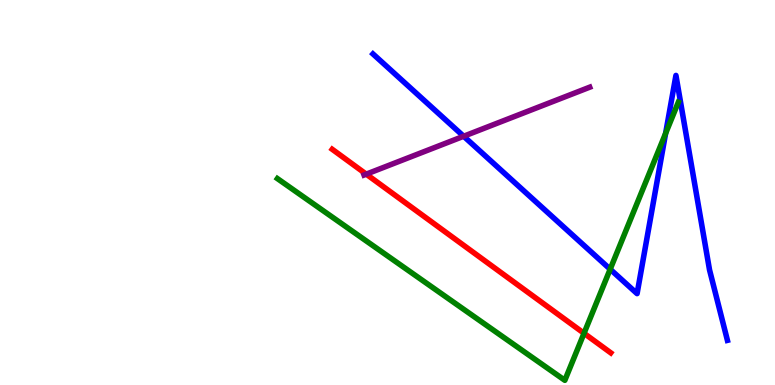[{'lines': ['blue', 'red'], 'intersections': []}, {'lines': ['green', 'red'], 'intersections': [{'x': 7.54, 'y': 1.34}]}, {'lines': ['purple', 'red'], 'intersections': [{'x': 4.73, 'y': 5.48}]}, {'lines': ['blue', 'green'], 'intersections': [{'x': 7.87, 'y': 3.01}, {'x': 8.59, 'y': 6.54}]}, {'lines': ['blue', 'purple'], 'intersections': [{'x': 5.98, 'y': 6.46}]}, {'lines': ['green', 'purple'], 'intersections': []}]